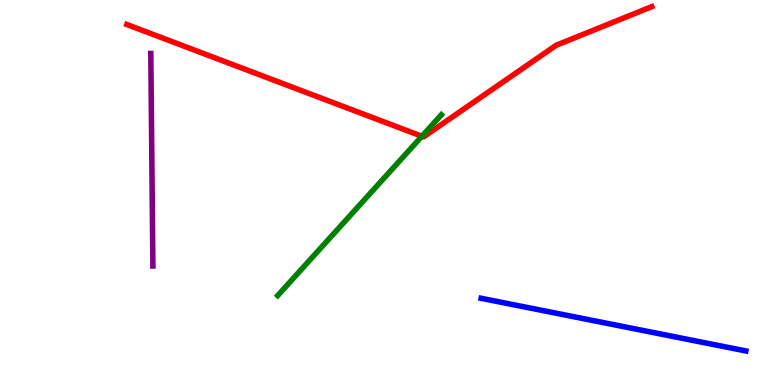[{'lines': ['blue', 'red'], 'intersections': []}, {'lines': ['green', 'red'], 'intersections': [{'x': 5.44, 'y': 6.46}]}, {'lines': ['purple', 'red'], 'intersections': []}, {'lines': ['blue', 'green'], 'intersections': []}, {'lines': ['blue', 'purple'], 'intersections': []}, {'lines': ['green', 'purple'], 'intersections': []}]